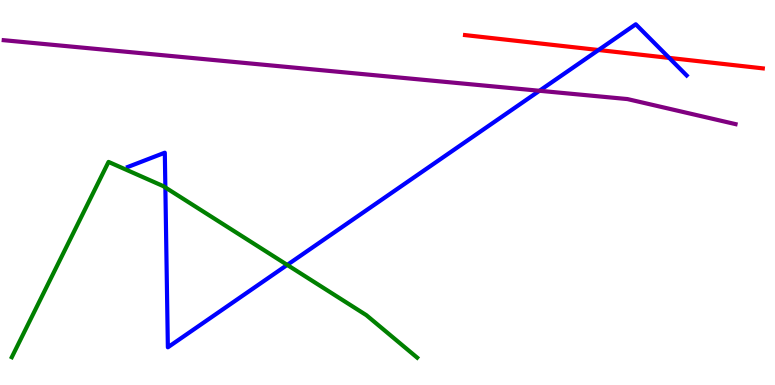[{'lines': ['blue', 'red'], 'intersections': [{'x': 7.72, 'y': 8.7}, {'x': 8.63, 'y': 8.5}]}, {'lines': ['green', 'red'], 'intersections': []}, {'lines': ['purple', 'red'], 'intersections': []}, {'lines': ['blue', 'green'], 'intersections': [{'x': 2.13, 'y': 5.13}, {'x': 3.71, 'y': 3.12}]}, {'lines': ['blue', 'purple'], 'intersections': [{'x': 6.96, 'y': 7.64}]}, {'lines': ['green', 'purple'], 'intersections': []}]